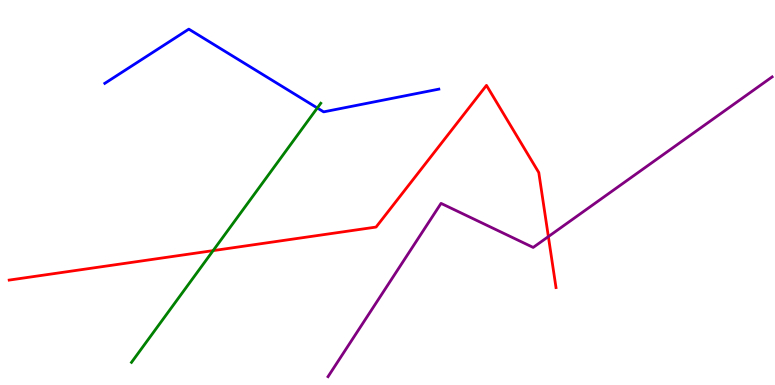[{'lines': ['blue', 'red'], 'intersections': []}, {'lines': ['green', 'red'], 'intersections': [{'x': 2.75, 'y': 3.49}]}, {'lines': ['purple', 'red'], 'intersections': [{'x': 7.08, 'y': 3.85}]}, {'lines': ['blue', 'green'], 'intersections': [{'x': 4.09, 'y': 7.2}]}, {'lines': ['blue', 'purple'], 'intersections': []}, {'lines': ['green', 'purple'], 'intersections': []}]